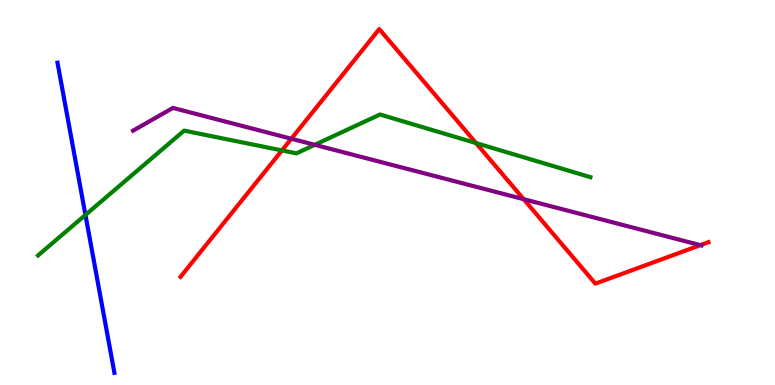[{'lines': ['blue', 'red'], 'intersections': []}, {'lines': ['green', 'red'], 'intersections': [{'x': 3.64, 'y': 6.09}, {'x': 6.14, 'y': 6.28}]}, {'lines': ['purple', 'red'], 'intersections': [{'x': 3.76, 'y': 6.4}, {'x': 6.76, 'y': 4.83}, {'x': 9.04, 'y': 3.63}]}, {'lines': ['blue', 'green'], 'intersections': [{'x': 1.1, 'y': 4.42}]}, {'lines': ['blue', 'purple'], 'intersections': []}, {'lines': ['green', 'purple'], 'intersections': [{'x': 4.06, 'y': 6.24}]}]